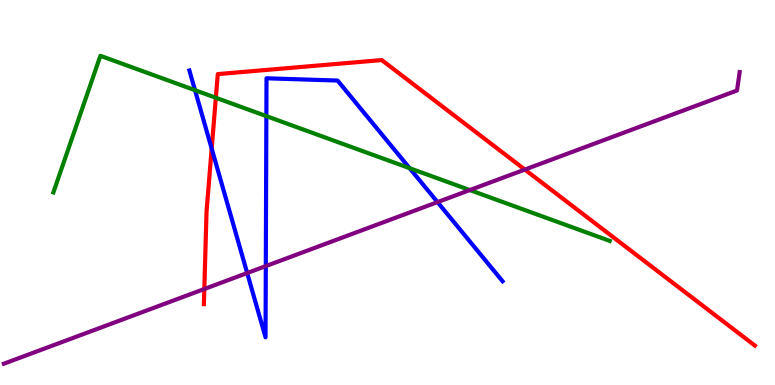[{'lines': ['blue', 'red'], 'intersections': [{'x': 2.73, 'y': 6.14}]}, {'lines': ['green', 'red'], 'intersections': [{'x': 2.79, 'y': 7.46}]}, {'lines': ['purple', 'red'], 'intersections': [{'x': 2.64, 'y': 2.49}, {'x': 6.77, 'y': 5.6}]}, {'lines': ['blue', 'green'], 'intersections': [{'x': 2.52, 'y': 7.66}, {'x': 3.44, 'y': 6.98}, {'x': 5.29, 'y': 5.63}]}, {'lines': ['blue', 'purple'], 'intersections': [{'x': 3.19, 'y': 2.91}, {'x': 3.43, 'y': 3.09}, {'x': 5.65, 'y': 4.75}]}, {'lines': ['green', 'purple'], 'intersections': [{'x': 6.06, 'y': 5.06}]}]